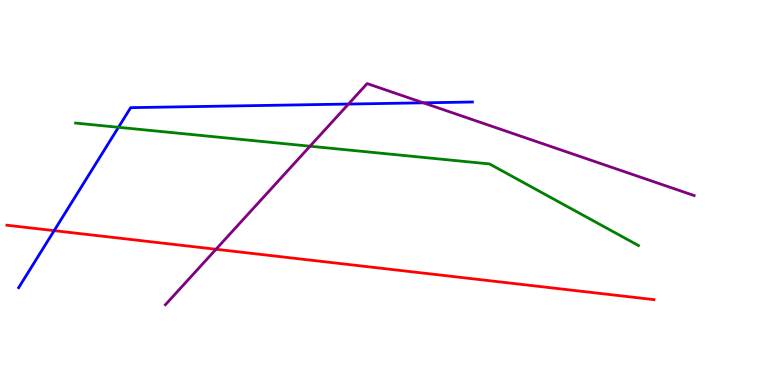[{'lines': ['blue', 'red'], 'intersections': [{'x': 0.699, 'y': 4.01}]}, {'lines': ['green', 'red'], 'intersections': []}, {'lines': ['purple', 'red'], 'intersections': [{'x': 2.79, 'y': 3.53}]}, {'lines': ['blue', 'green'], 'intersections': [{'x': 1.53, 'y': 6.69}]}, {'lines': ['blue', 'purple'], 'intersections': [{'x': 4.5, 'y': 7.3}, {'x': 5.46, 'y': 7.33}]}, {'lines': ['green', 'purple'], 'intersections': [{'x': 4.0, 'y': 6.2}]}]